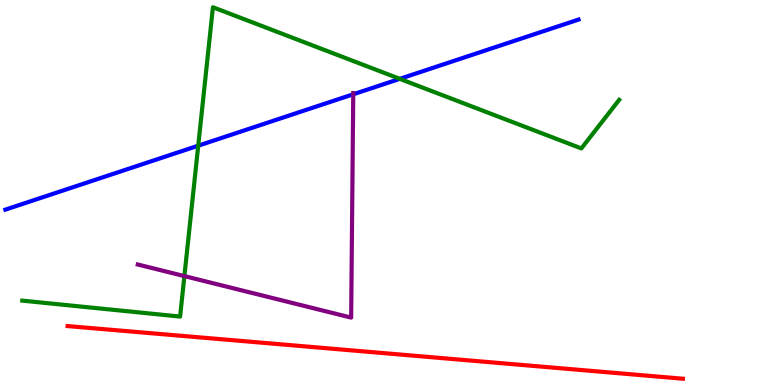[{'lines': ['blue', 'red'], 'intersections': []}, {'lines': ['green', 'red'], 'intersections': []}, {'lines': ['purple', 'red'], 'intersections': []}, {'lines': ['blue', 'green'], 'intersections': [{'x': 2.56, 'y': 6.22}, {'x': 5.16, 'y': 7.95}]}, {'lines': ['blue', 'purple'], 'intersections': [{'x': 4.56, 'y': 7.55}]}, {'lines': ['green', 'purple'], 'intersections': [{'x': 2.38, 'y': 2.83}]}]